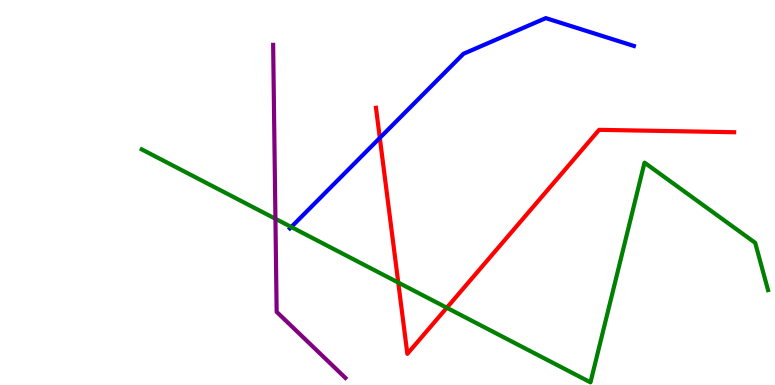[{'lines': ['blue', 'red'], 'intersections': [{'x': 4.9, 'y': 6.42}]}, {'lines': ['green', 'red'], 'intersections': [{'x': 5.14, 'y': 2.66}, {'x': 5.77, 'y': 2.01}]}, {'lines': ['purple', 'red'], 'intersections': []}, {'lines': ['blue', 'green'], 'intersections': [{'x': 3.76, 'y': 4.1}]}, {'lines': ['blue', 'purple'], 'intersections': []}, {'lines': ['green', 'purple'], 'intersections': [{'x': 3.55, 'y': 4.32}]}]